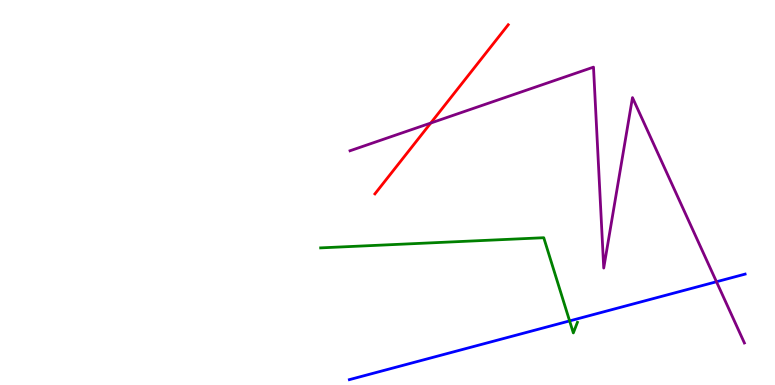[{'lines': ['blue', 'red'], 'intersections': []}, {'lines': ['green', 'red'], 'intersections': []}, {'lines': ['purple', 'red'], 'intersections': [{'x': 5.56, 'y': 6.8}]}, {'lines': ['blue', 'green'], 'intersections': [{'x': 7.35, 'y': 1.66}]}, {'lines': ['blue', 'purple'], 'intersections': [{'x': 9.24, 'y': 2.68}]}, {'lines': ['green', 'purple'], 'intersections': []}]